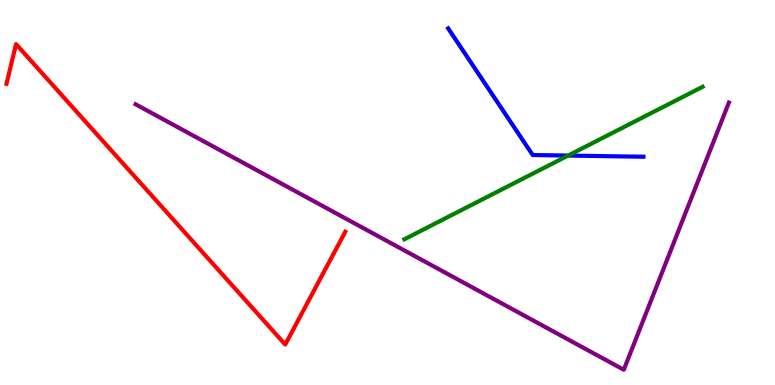[{'lines': ['blue', 'red'], 'intersections': []}, {'lines': ['green', 'red'], 'intersections': []}, {'lines': ['purple', 'red'], 'intersections': []}, {'lines': ['blue', 'green'], 'intersections': [{'x': 7.33, 'y': 5.96}]}, {'lines': ['blue', 'purple'], 'intersections': []}, {'lines': ['green', 'purple'], 'intersections': []}]